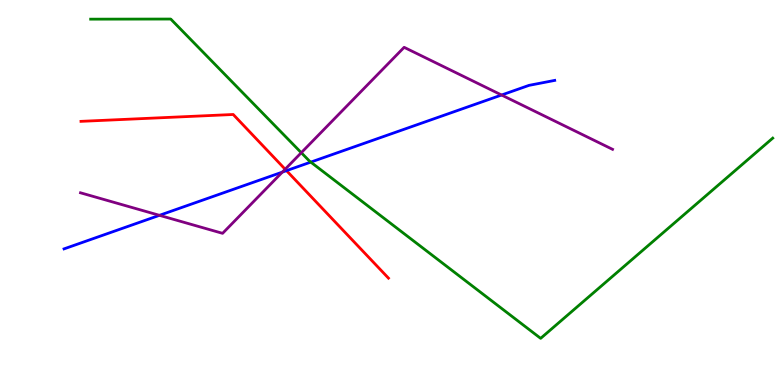[{'lines': ['blue', 'red'], 'intersections': [{'x': 3.7, 'y': 5.57}]}, {'lines': ['green', 'red'], 'intersections': []}, {'lines': ['purple', 'red'], 'intersections': [{'x': 3.68, 'y': 5.6}]}, {'lines': ['blue', 'green'], 'intersections': [{'x': 4.01, 'y': 5.79}]}, {'lines': ['blue', 'purple'], 'intersections': [{'x': 2.06, 'y': 4.41}, {'x': 3.64, 'y': 5.53}, {'x': 6.47, 'y': 7.53}]}, {'lines': ['green', 'purple'], 'intersections': [{'x': 3.89, 'y': 6.03}]}]